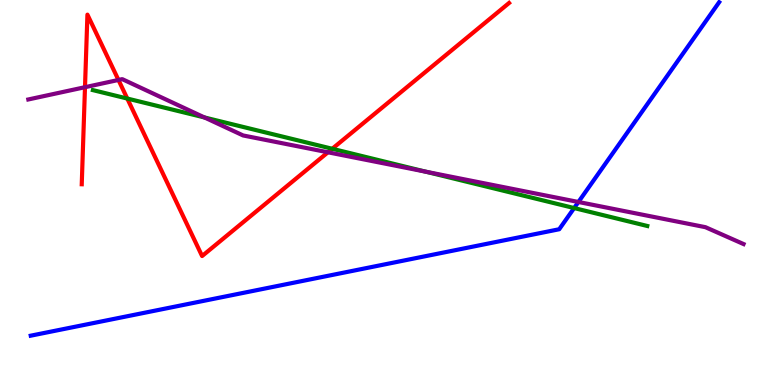[{'lines': ['blue', 'red'], 'intersections': []}, {'lines': ['green', 'red'], 'intersections': [{'x': 1.64, 'y': 7.44}, {'x': 4.29, 'y': 6.14}]}, {'lines': ['purple', 'red'], 'intersections': [{'x': 1.1, 'y': 7.74}, {'x': 1.53, 'y': 7.92}, {'x': 4.23, 'y': 6.04}]}, {'lines': ['blue', 'green'], 'intersections': [{'x': 7.41, 'y': 4.6}]}, {'lines': ['blue', 'purple'], 'intersections': [{'x': 7.46, 'y': 4.75}]}, {'lines': ['green', 'purple'], 'intersections': [{'x': 2.64, 'y': 6.95}, {'x': 5.49, 'y': 5.54}]}]